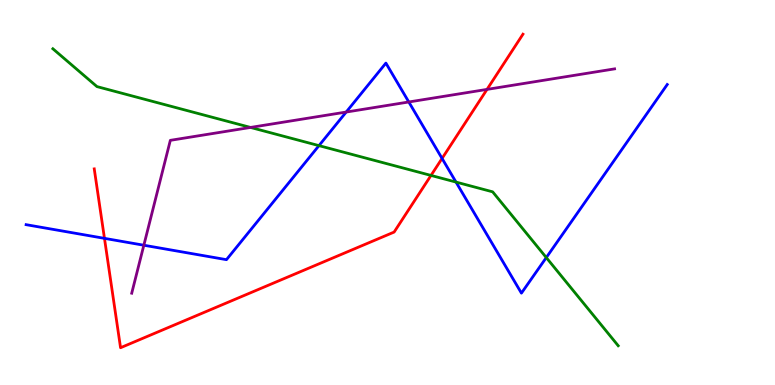[{'lines': ['blue', 'red'], 'intersections': [{'x': 1.35, 'y': 3.81}, {'x': 5.7, 'y': 5.88}]}, {'lines': ['green', 'red'], 'intersections': [{'x': 5.56, 'y': 5.44}]}, {'lines': ['purple', 'red'], 'intersections': [{'x': 6.28, 'y': 7.68}]}, {'lines': ['blue', 'green'], 'intersections': [{'x': 4.12, 'y': 6.22}, {'x': 5.88, 'y': 5.27}, {'x': 7.05, 'y': 3.31}]}, {'lines': ['blue', 'purple'], 'intersections': [{'x': 1.86, 'y': 3.63}, {'x': 4.47, 'y': 7.09}, {'x': 5.27, 'y': 7.35}]}, {'lines': ['green', 'purple'], 'intersections': [{'x': 3.23, 'y': 6.69}]}]